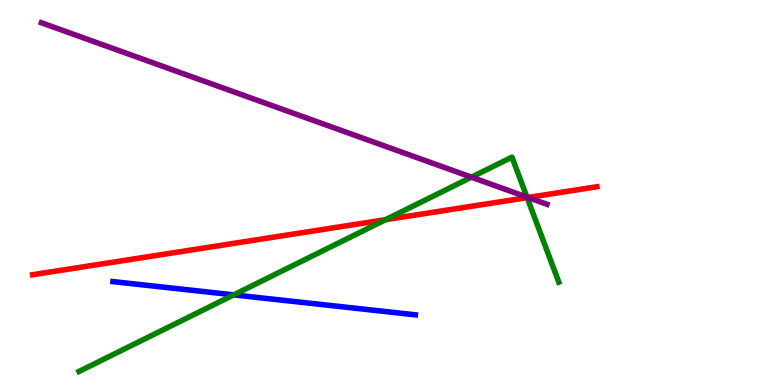[{'lines': ['blue', 'red'], 'intersections': []}, {'lines': ['green', 'red'], 'intersections': [{'x': 4.98, 'y': 4.29}, {'x': 6.8, 'y': 4.87}]}, {'lines': ['purple', 'red'], 'intersections': [{'x': 6.81, 'y': 4.87}]}, {'lines': ['blue', 'green'], 'intersections': [{'x': 3.02, 'y': 2.34}]}, {'lines': ['blue', 'purple'], 'intersections': []}, {'lines': ['green', 'purple'], 'intersections': [{'x': 6.08, 'y': 5.4}, {'x': 6.8, 'y': 4.88}]}]